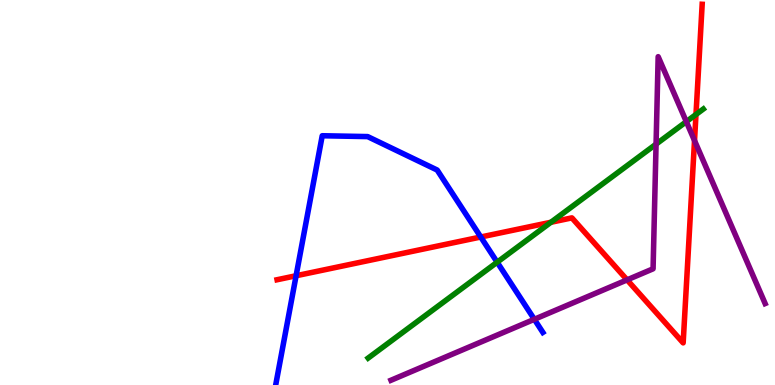[{'lines': ['blue', 'red'], 'intersections': [{'x': 3.82, 'y': 2.84}, {'x': 6.2, 'y': 3.84}]}, {'lines': ['green', 'red'], 'intersections': [{'x': 7.11, 'y': 4.23}, {'x': 8.98, 'y': 7.03}]}, {'lines': ['purple', 'red'], 'intersections': [{'x': 8.09, 'y': 2.73}, {'x': 8.96, 'y': 6.35}]}, {'lines': ['blue', 'green'], 'intersections': [{'x': 6.42, 'y': 3.19}]}, {'lines': ['blue', 'purple'], 'intersections': [{'x': 6.89, 'y': 1.71}]}, {'lines': ['green', 'purple'], 'intersections': [{'x': 8.47, 'y': 6.26}, {'x': 8.86, 'y': 6.84}]}]